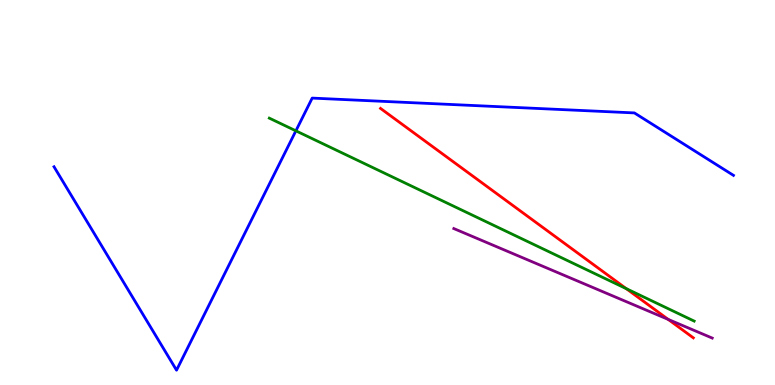[{'lines': ['blue', 'red'], 'intersections': []}, {'lines': ['green', 'red'], 'intersections': [{'x': 8.08, 'y': 2.5}]}, {'lines': ['purple', 'red'], 'intersections': [{'x': 8.62, 'y': 1.7}]}, {'lines': ['blue', 'green'], 'intersections': [{'x': 3.82, 'y': 6.6}]}, {'lines': ['blue', 'purple'], 'intersections': []}, {'lines': ['green', 'purple'], 'intersections': []}]